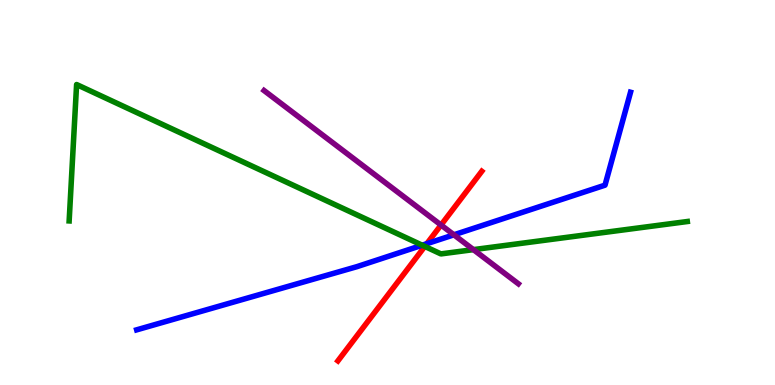[{'lines': ['blue', 'red'], 'intersections': [{'x': 5.51, 'y': 3.67}]}, {'lines': ['green', 'red'], 'intersections': [{'x': 5.48, 'y': 3.6}]}, {'lines': ['purple', 'red'], 'intersections': [{'x': 5.69, 'y': 4.16}]}, {'lines': ['blue', 'green'], 'intersections': [{'x': 5.45, 'y': 3.63}]}, {'lines': ['blue', 'purple'], 'intersections': [{'x': 5.86, 'y': 3.9}]}, {'lines': ['green', 'purple'], 'intersections': [{'x': 6.11, 'y': 3.52}]}]